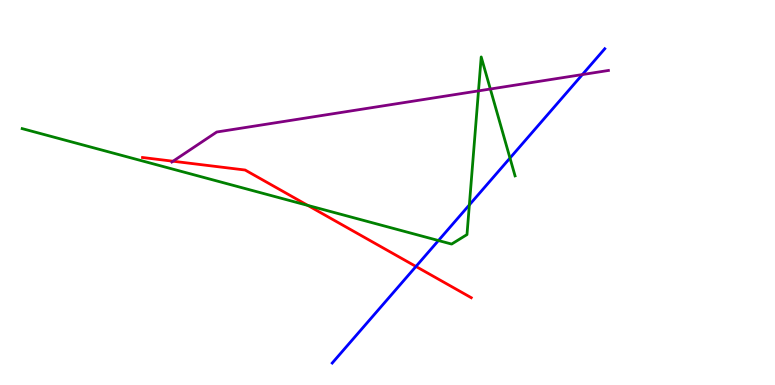[{'lines': ['blue', 'red'], 'intersections': [{'x': 5.37, 'y': 3.08}]}, {'lines': ['green', 'red'], 'intersections': [{'x': 3.97, 'y': 4.66}]}, {'lines': ['purple', 'red'], 'intersections': [{'x': 2.23, 'y': 5.81}]}, {'lines': ['blue', 'green'], 'intersections': [{'x': 5.66, 'y': 3.75}, {'x': 6.06, 'y': 4.68}, {'x': 6.58, 'y': 5.89}]}, {'lines': ['blue', 'purple'], 'intersections': [{'x': 7.51, 'y': 8.06}]}, {'lines': ['green', 'purple'], 'intersections': [{'x': 6.17, 'y': 7.64}, {'x': 6.33, 'y': 7.69}]}]